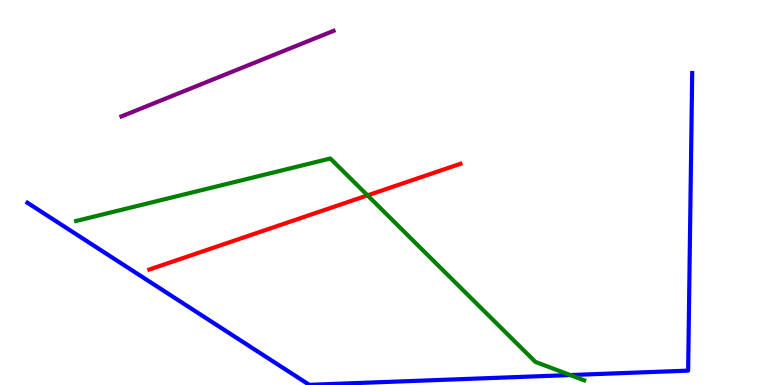[{'lines': ['blue', 'red'], 'intersections': []}, {'lines': ['green', 'red'], 'intersections': [{'x': 4.74, 'y': 4.93}]}, {'lines': ['purple', 'red'], 'intersections': []}, {'lines': ['blue', 'green'], 'intersections': [{'x': 7.36, 'y': 0.258}]}, {'lines': ['blue', 'purple'], 'intersections': []}, {'lines': ['green', 'purple'], 'intersections': []}]